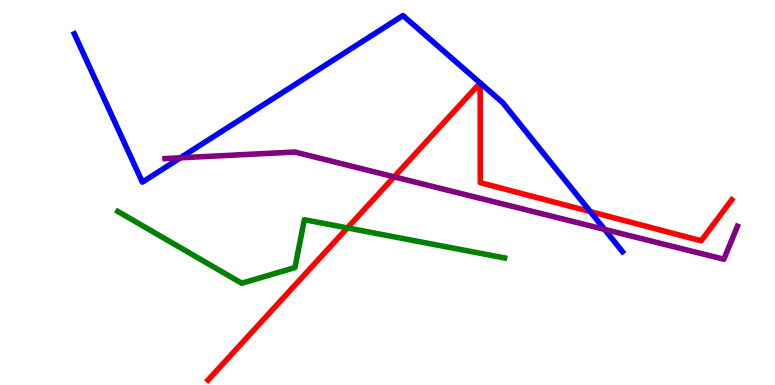[{'lines': ['blue', 'red'], 'intersections': [{'x': 6.2, 'y': 7.85}, {'x': 6.2, 'y': 7.84}, {'x': 7.62, 'y': 4.5}]}, {'lines': ['green', 'red'], 'intersections': [{'x': 4.48, 'y': 4.08}]}, {'lines': ['purple', 'red'], 'intersections': [{'x': 5.09, 'y': 5.41}]}, {'lines': ['blue', 'green'], 'intersections': []}, {'lines': ['blue', 'purple'], 'intersections': [{'x': 2.33, 'y': 5.9}, {'x': 7.8, 'y': 4.04}]}, {'lines': ['green', 'purple'], 'intersections': []}]